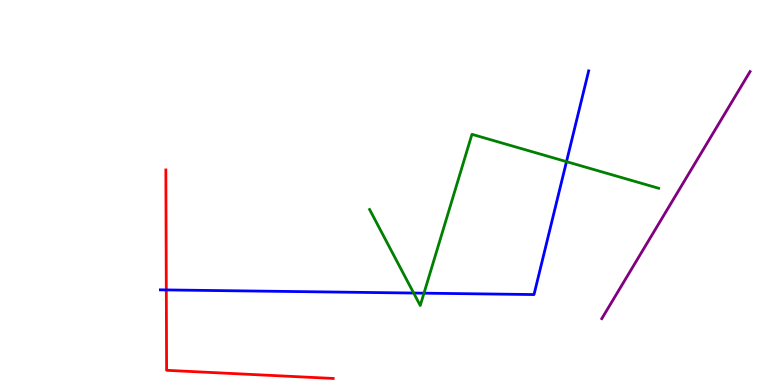[{'lines': ['blue', 'red'], 'intersections': [{'x': 2.15, 'y': 2.47}]}, {'lines': ['green', 'red'], 'intersections': []}, {'lines': ['purple', 'red'], 'intersections': []}, {'lines': ['blue', 'green'], 'intersections': [{'x': 5.34, 'y': 2.39}, {'x': 5.47, 'y': 2.39}, {'x': 7.31, 'y': 5.8}]}, {'lines': ['blue', 'purple'], 'intersections': []}, {'lines': ['green', 'purple'], 'intersections': []}]